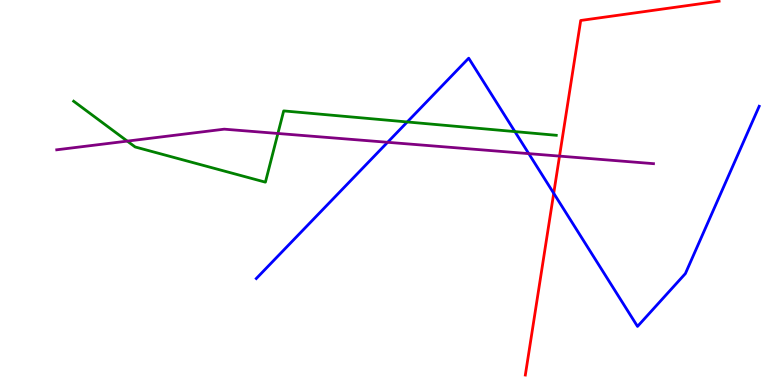[{'lines': ['blue', 'red'], 'intersections': [{'x': 7.14, 'y': 4.98}]}, {'lines': ['green', 'red'], 'intersections': []}, {'lines': ['purple', 'red'], 'intersections': [{'x': 7.22, 'y': 5.95}]}, {'lines': ['blue', 'green'], 'intersections': [{'x': 5.25, 'y': 6.83}, {'x': 6.64, 'y': 6.58}]}, {'lines': ['blue', 'purple'], 'intersections': [{'x': 5.0, 'y': 6.3}, {'x': 6.82, 'y': 6.01}]}, {'lines': ['green', 'purple'], 'intersections': [{'x': 1.64, 'y': 6.33}, {'x': 3.59, 'y': 6.53}]}]